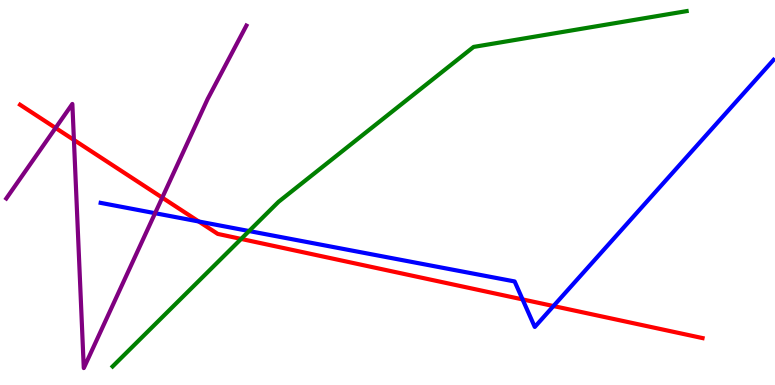[{'lines': ['blue', 'red'], 'intersections': [{'x': 2.56, 'y': 4.25}, {'x': 6.74, 'y': 2.22}, {'x': 7.14, 'y': 2.05}]}, {'lines': ['green', 'red'], 'intersections': [{'x': 3.11, 'y': 3.79}]}, {'lines': ['purple', 'red'], 'intersections': [{'x': 0.717, 'y': 6.68}, {'x': 0.954, 'y': 6.37}, {'x': 2.09, 'y': 4.87}]}, {'lines': ['blue', 'green'], 'intersections': [{'x': 3.21, 'y': 4.0}]}, {'lines': ['blue', 'purple'], 'intersections': [{'x': 2.0, 'y': 4.46}]}, {'lines': ['green', 'purple'], 'intersections': []}]